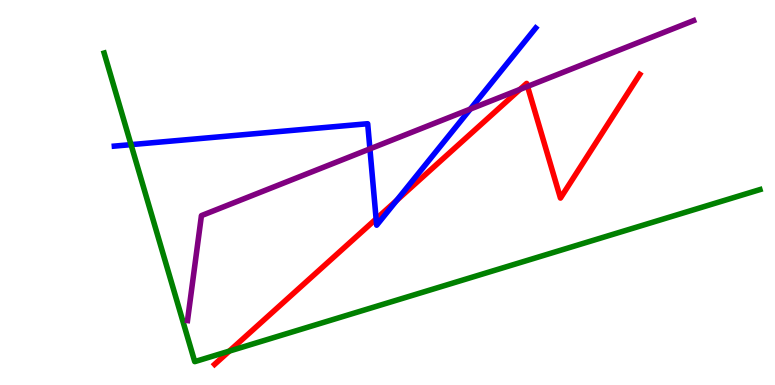[{'lines': ['blue', 'red'], 'intersections': [{'x': 4.85, 'y': 4.31}, {'x': 5.12, 'y': 4.79}]}, {'lines': ['green', 'red'], 'intersections': [{'x': 2.96, 'y': 0.88}]}, {'lines': ['purple', 'red'], 'intersections': [{'x': 6.71, 'y': 7.68}, {'x': 6.81, 'y': 7.76}]}, {'lines': ['blue', 'green'], 'intersections': [{'x': 1.69, 'y': 6.24}]}, {'lines': ['blue', 'purple'], 'intersections': [{'x': 4.77, 'y': 6.13}, {'x': 6.07, 'y': 7.17}]}, {'lines': ['green', 'purple'], 'intersections': []}]